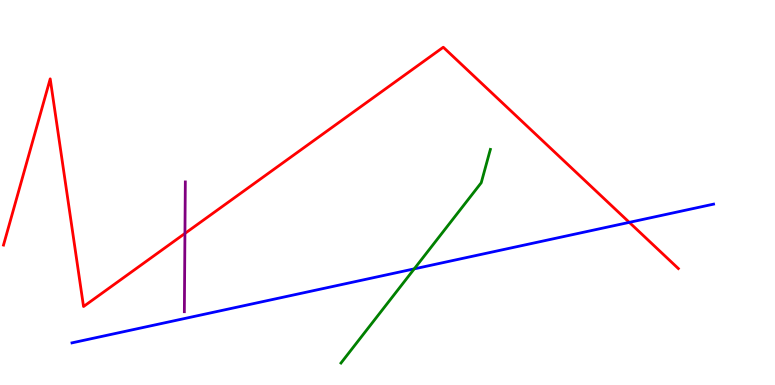[{'lines': ['blue', 'red'], 'intersections': [{'x': 8.12, 'y': 4.22}]}, {'lines': ['green', 'red'], 'intersections': []}, {'lines': ['purple', 'red'], 'intersections': [{'x': 2.39, 'y': 3.94}]}, {'lines': ['blue', 'green'], 'intersections': [{'x': 5.35, 'y': 3.02}]}, {'lines': ['blue', 'purple'], 'intersections': []}, {'lines': ['green', 'purple'], 'intersections': []}]